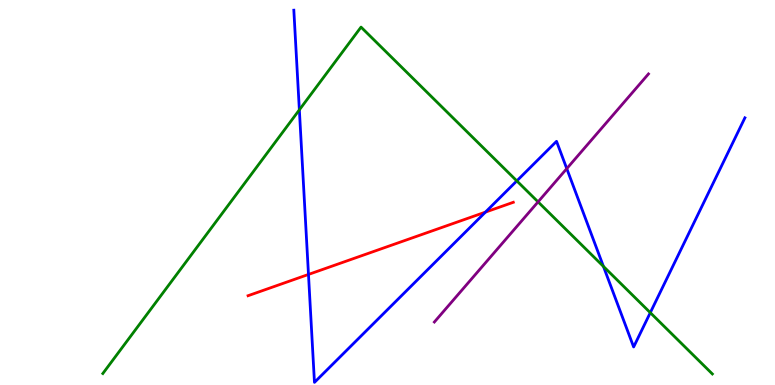[{'lines': ['blue', 'red'], 'intersections': [{'x': 3.98, 'y': 2.87}, {'x': 6.26, 'y': 4.49}]}, {'lines': ['green', 'red'], 'intersections': []}, {'lines': ['purple', 'red'], 'intersections': []}, {'lines': ['blue', 'green'], 'intersections': [{'x': 3.86, 'y': 7.15}, {'x': 6.67, 'y': 5.3}, {'x': 7.79, 'y': 3.08}, {'x': 8.39, 'y': 1.88}]}, {'lines': ['blue', 'purple'], 'intersections': [{'x': 7.31, 'y': 5.62}]}, {'lines': ['green', 'purple'], 'intersections': [{'x': 6.94, 'y': 4.76}]}]